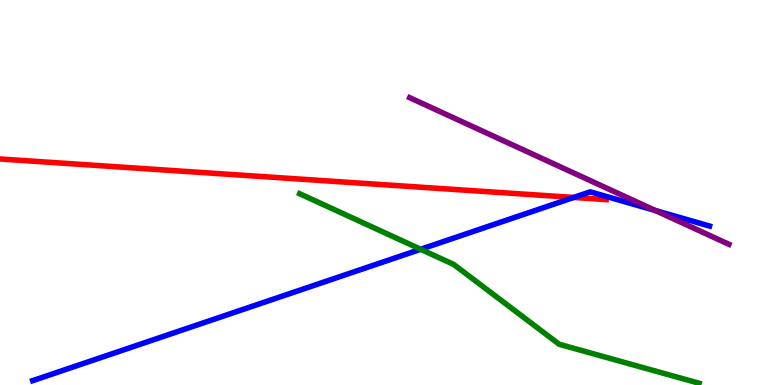[{'lines': ['blue', 'red'], 'intersections': [{'x': 7.4, 'y': 4.87}]}, {'lines': ['green', 'red'], 'intersections': []}, {'lines': ['purple', 'red'], 'intersections': []}, {'lines': ['blue', 'green'], 'intersections': [{'x': 5.43, 'y': 3.53}]}, {'lines': ['blue', 'purple'], 'intersections': [{'x': 8.46, 'y': 4.53}]}, {'lines': ['green', 'purple'], 'intersections': []}]